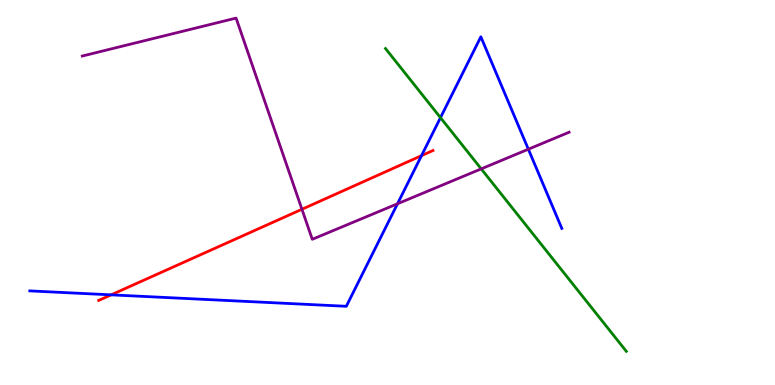[{'lines': ['blue', 'red'], 'intersections': [{'x': 1.43, 'y': 2.34}, {'x': 5.44, 'y': 5.96}]}, {'lines': ['green', 'red'], 'intersections': []}, {'lines': ['purple', 'red'], 'intersections': [{'x': 3.9, 'y': 4.56}]}, {'lines': ['blue', 'green'], 'intersections': [{'x': 5.68, 'y': 6.94}]}, {'lines': ['blue', 'purple'], 'intersections': [{'x': 5.13, 'y': 4.71}, {'x': 6.82, 'y': 6.12}]}, {'lines': ['green', 'purple'], 'intersections': [{'x': 6.21, 'y': 5.61}]}]